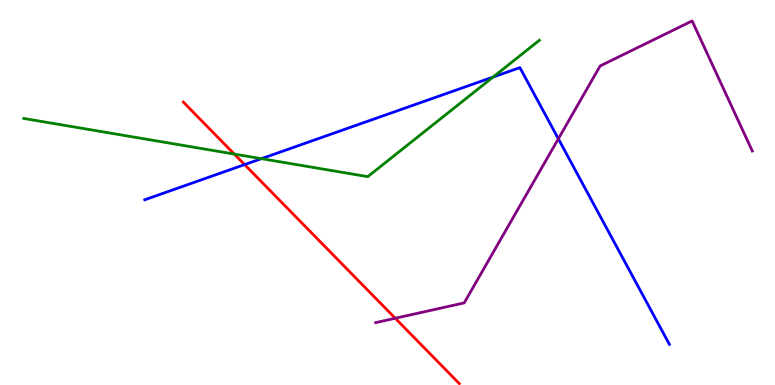[{'lines': ['blue', 'red'], 'intersections': [{'x': 3.16, 'y': 5.72}]}, {'lines': ['green', 'red'], 'intersections': [{'x': 3.02, 'y': 6.0}]}, {'lines': ['purple', 'red'], 'intersections': [{'x': 5.1, 'y': 1.73}]}, {'lines': ['blue', 'green'], 'intersections': [{'x': 3.37, 'y': 5.88}, {'x': 6.36, 'y': 8.0}]}, {'lines': ['blue', 'purple'], 'intersections': [{'x': 7.2, 'y': 6.39}]}, {'lines': ['green', 'purple'], 'intersections': []}]